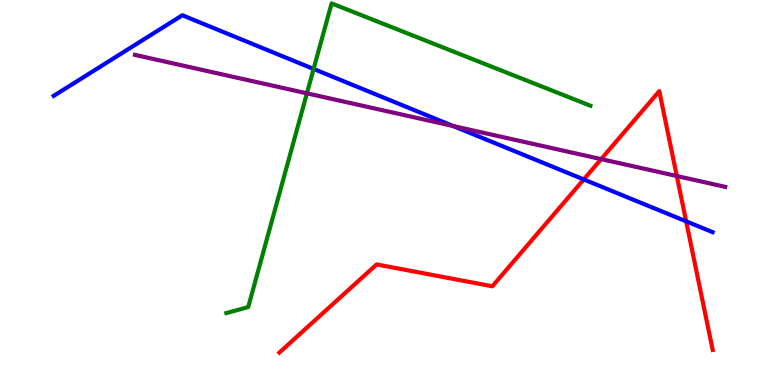[{'lines': ['blue', 'red'], 'intersections': [{'x': 7.53, 'y': 5.34}, {'x': 8.85, 'y': 4.25}]}, {'lines': ['green', 'red'], 'intersections': []}, {'lines': ['purple', 'red'], 'intersections': [{'x': 7.76, 'y': 5.87}, {'x': 8.73, 'y': 5.43}]}, {'lines': ['blue', 'green'], 'intersections': [{'x': 4.05, 'y': 8.21}]}, {'lines': ['blue', 'purple'], 'intersections': [{'x': 5.85, 'y': 6.73}]}, {'lines': ['green', 'purple'], 'intersections': [{'x': 3.96, 'y': 7.58}]}]